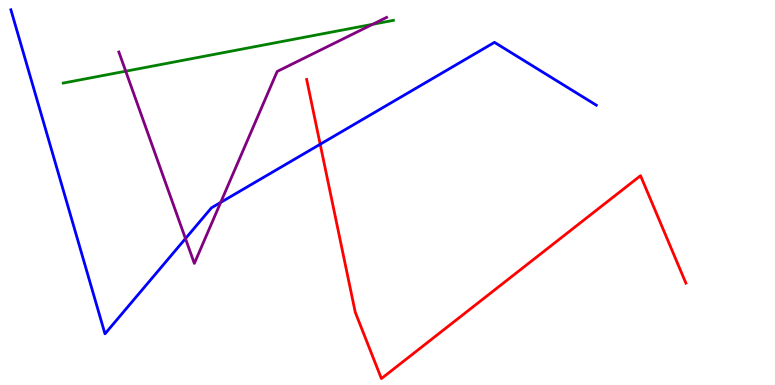[{'lines': ['blue', 'red'], 'intersections': [{'x': 4.13, 'y': 6.25}]}, {'lines': ['green', 'red'], 'intersections': []}, {'lines': ['purple', 'red'], 'intersections': []}, {'lines': ['blue', 'green'], 'intersections': []}, {'lines': ['blue', 'purple'], 'intersections': [{'x': 2.39, 'y': 3.8}, {'x': 2.85, 'y': 4.74}]}, {'lines': ['green', 'purple'], 'intersections': [{'x': 1.62, 'y': 8.15}, {'x': 4.81, 'y': 9.37}]}]